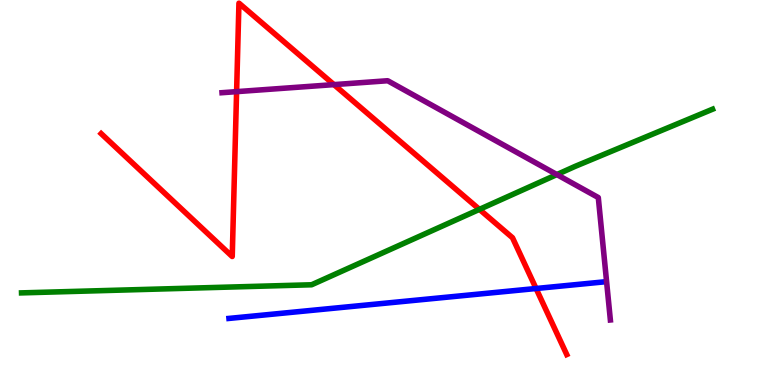[{'lines': ['blue', 'red'], 'intersections': [{'x': 6.92, 'y': 2.51}]}, {'lines': ['green', 'red'], 'intersections': [{'x': 6.19, 'y': 4.56}]}, {'lines': ['purple', 'red'], 'intersections': [{'x': 3.05, 'y': 7.62}, {'x': 4.31, 'y': 7.8}]}, {'lines': ['blue', 'green'], 'intersections': []}, {'lines': ['blue', 'purple'], 'intersections': []}, {'lines': ['green', 'purple'], 'intersections': [{'x': 7.19, 'y': 5.47}]}]